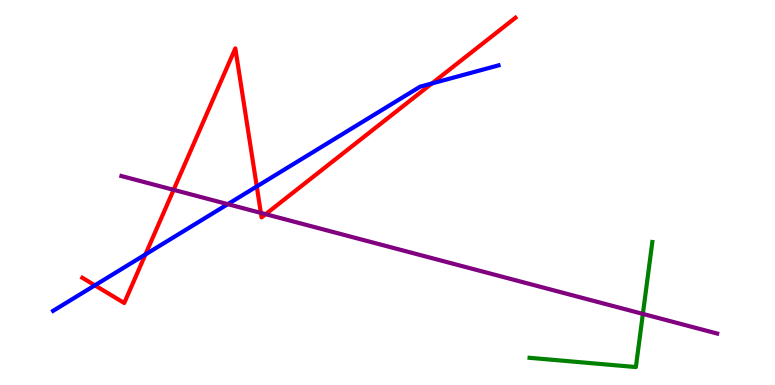[{'lines': ['blue', 'red'], 'intersections': [{'x': 1.22, 'y': 2.59}, {'x': 1.88, 'y': 3.39}, {'x': 3.31, 'y': 5.16}, {'x': 5.57, 'y': 7.83}]}, {'lines': ['green', 'red'], 'intersections': []}, {'lines': ['purple', 'red'], 'intersections': [{'x': 2.24, 'y': 5.07}, {'x': 3.37, 'y': 4.47}, {'x': 3.43, 'y': 4.44}]}, {'lines': ['blue', 'green'], 'intersections': []}, {'lines': ['blue', 'purple'], 'intersections': [{'x': 2.94, 'y': 4.7}]}, {'lines': ['green', 'purple'], 'intersections': [{'x': 8.3, 'y': 1.85}]}]